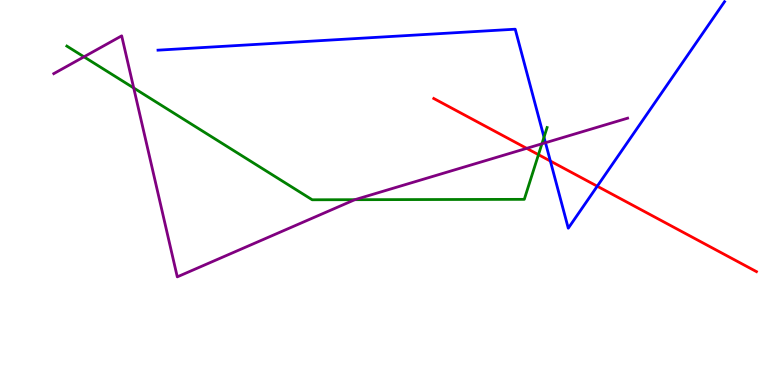[{'lines': ['blue', 'red'], 'intersections': [{'x': 7.1, 'y': 5.82}, {'x': 7.71, 'y': 5.16}]}, {'lines': ['green', 'red'], 'intersections': [{'x': 6.95, 'y': 5.98}]}, {'lines': ['purple', 'red'], 'intersections': [{'x': 6.8, 'y': 6.15}]}, {'lines': ['blue', 'green'], 'intersections': [{'x': 7.02, 'y': 6.44}]}, {'lines': ['blue', 'purple'], 'intersections': [{'x': 7.04, 'y': 6.29}]}, {'lines': ['green', 'purple'], 'intersections': [{'x': 1.08, 'y': 8.52}, {'x': 1.73, 'y': 7.71}, {'x': 4.58, 'y': 4.81}, {'x': 6.99, 'y': 6.27}]}]